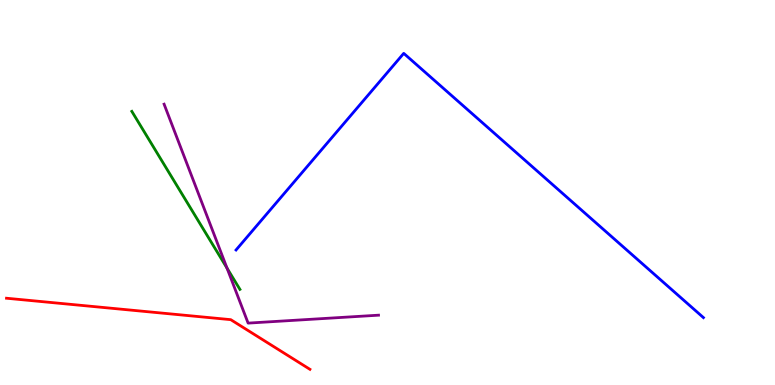[{'lines': ['blue', 'red'], 'intersections': []}, {'lines': ['green', 'red'], 'intersections': []}, {'lines': ['purple', 'red'], 'intersections': []}, {'lines': ['blue', 'green'], 'intersections': []}, {'lines': ['blue', 'purple'], 'intersections': []}, {'lines': ['green', 'purple'], 'intersections': [{'x': 2.93, 'y': 3.04}]}]